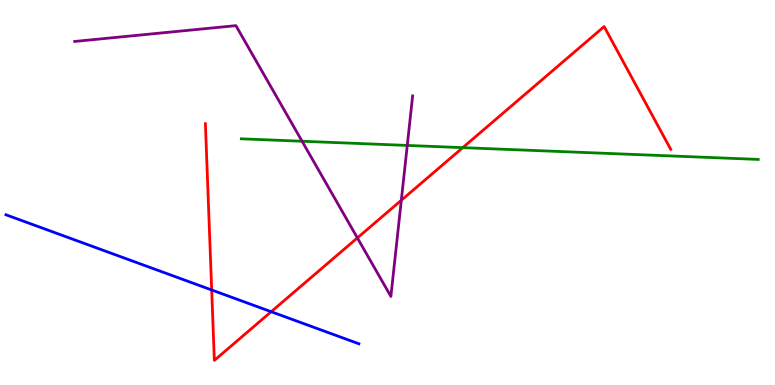[{'lines': ['blue', 'red'], 'intersections': [{'x': 2.73, 'y': 2.47}, {'x': 3.5, 'y': 1.9}]}, {'lines': ['green', 'red'], 'intersections': [{'x': 5.97, 'y': 6.17}]}, {'lines': ['purple', 'red'], 'intersections': [{'x': 4.61, 'y': 3.82}, {'x': 5.18, 'y': 4.8}]}, {'lines': ['blue', 'green'], 'intersections': []}, {'lines': ['blue', 'purple'], 'intersections': []}, {'lines': ['green', 'purple'], 'intersections': [{'x': 3.9, 'y': 6.33}, {'x': 5.25, 'y': 6.22}]}]